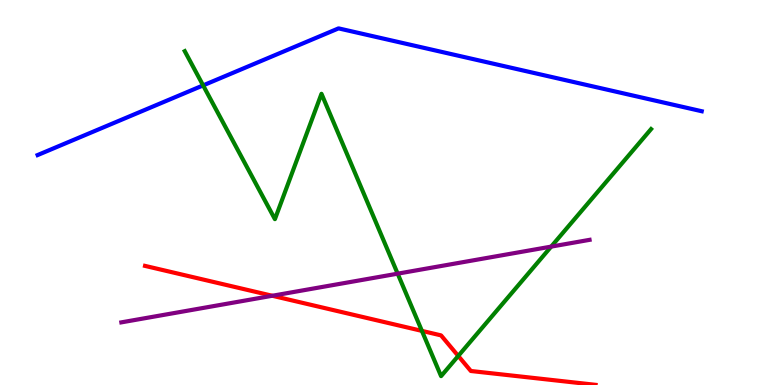[{'lines': ['blue', 'red'], 'intersections': []}, {'lines': ['green', 'red'], 'intersections': [{'x': 5.44, 'y': 1.41}, {'x': 5.91, 'y': 0.755}]}, {'lines': ['purple', 'red'], 'intersections': [{'x': 3.51, 'y': 2.32}]}, {'lines': ['blue', 'green'], 'intersections': [{'x': 2.62, 'y': 7.78}]}, {'lines': ['blue', 'purple'], 'intersections': []}, {'lines': ['green', 'purple'], 'intersections': [{'x': 5.13, 'y': 2.89}, {'x': 7.11, 'y': 3.59}]}]